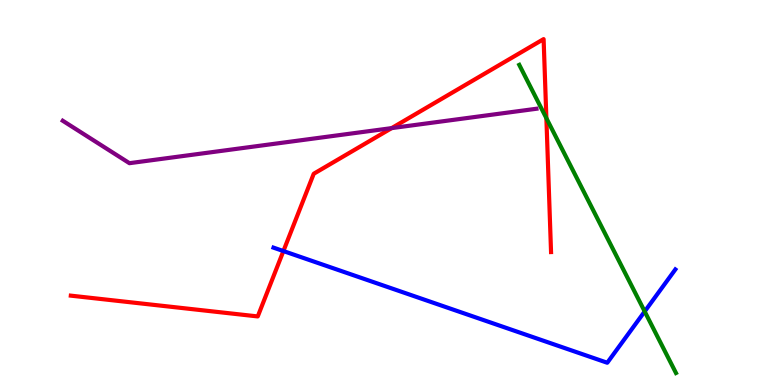[{'lines': ['blue', 'red'], 'intersections': [{'x': 3.66, 'y': 3.48}]}, {'lines': ['green', 'red'], 'intersections': [{'x': 7.05, 'y': 6.93}]}, {'lines': ['purple', 'red'], 'intersections': [{'x': 5.05, 'y': 6.67}]}, {'lines': ['blue', 'green'], 'intersections': [{'x': 8.32, 'y': 1.91}]}, {'lines': ['blue', 'purple'], 'intersections': []}, {'lines': ['green', 'purple'], 'intersections': []}]